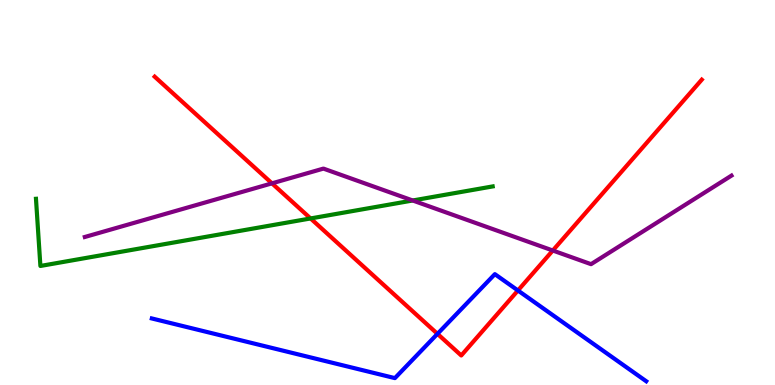[{'lines': ['blue', 'red'], 'intersections': [{'x': 5.64, 'y': 1.33}, {'x': 6.68, 'y': 2.46}]}, {'lines': ['green', 'red'], 'intersections': [{'x': 4.01, 'y': 4.33}]}, {'lines': ['purple', 'red'], 'intersections': [{'x': 3.51, 'y': 5.24}, {'x': 7.13, 'y': 3.49}]}, {'lines': ['blue', 'green'], 'intersections': []}, {'lines': ['blue', 'purple'], 'intersections': []}, {'lines': ['green', 'purple'], 'intersections': [{'x': 5.33, 'y': 4.79}]}]